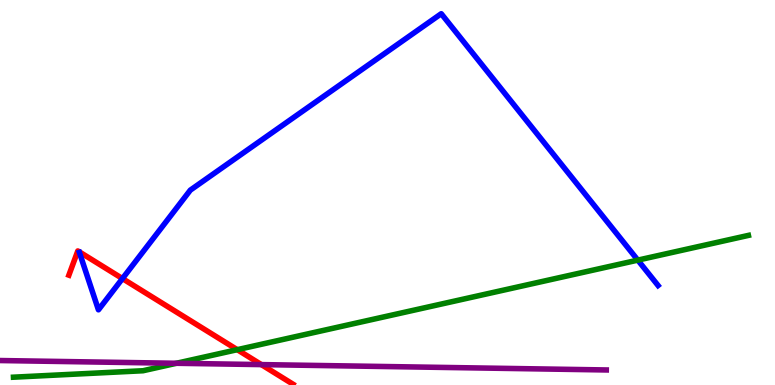[{'lines': ['blue', 'red'], 'intersections': [{'x': 1.58, 'y': 2.76}]}, {'lines': ['green', 'red'], 'intersections': [{'x': 3.06, 'y': 0.918}]}, {'lines': ['purple', 'red'], 'intersections': [{'x': 3.37, 'y': 0.53}]}, {'lines': ['blue', 'green'], 'intersections': [{'x': 8.23, 'y': 3.24}]}, {'lines': ['blue', 'purple'], 'intersections': []}, {'lines': ['green', 'purple'], 'intersections': [{'x': 2.28, 'y': 0.564}]}]